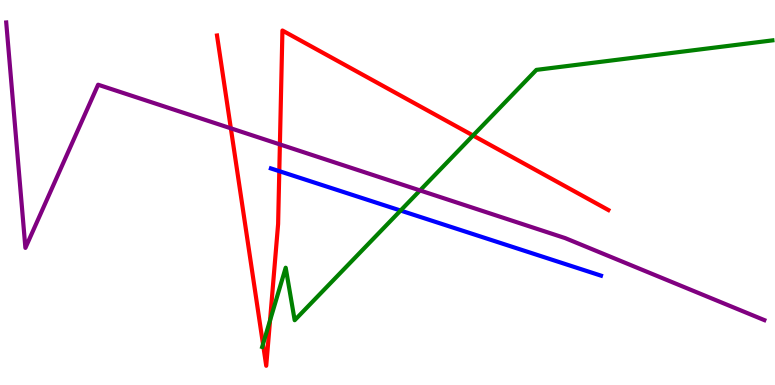[{'lines': ['blue', 'red'], 'intersections': [{'x': 3.6, 'y': 5.55}]}, {'lines': ['green', 'red'], 'intersections': [{'x': 3.39, 'y': 1.06}, {'x': 3.48, 'y': 1.68}, {'x': 6.1, 'y': 6.48}]}, {'lines': ['purple', 'red'], 'intersections': [{'x': 2.98, 'y': 6.67}, {'x': 3.61, 'y': 6.25}]}, {'lines': ['blue', 'green'], 'intersections': [{'x': 5.17, 'y': 4.53}]}, {'lines': ['blue', 'purple'], 'intersections': []}, {'lines': ['green', 'purple'], 'intersections': [{'x': 5.42, 'y': 5.05}]}]